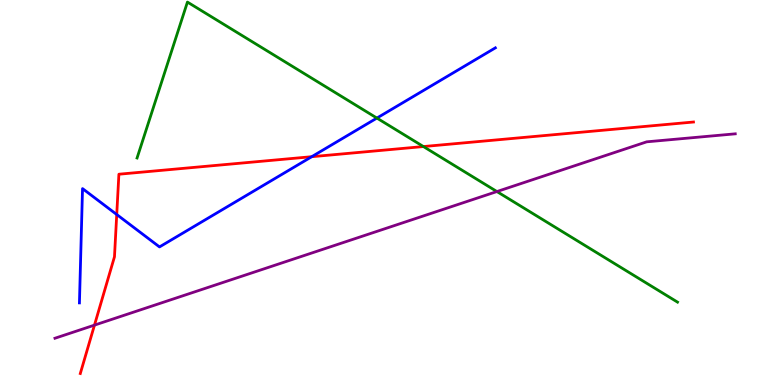[{'lines': ['blue', 'red'], 'intersections': [{'x': 1.51, 'y': 4.43}, {'x': 4.02, 'y': 5.93}]}, {'lines': ['green', 'red'], 'intersections': [{'x': 5.46, 'y': 6.19}]}, {'lines': ['purple', 'red'], 'intersections': [{'x': 1.22, 'y': 1.56}]}, {'lines': ['blue', 'green'], 'intersections': [{'x': 4.86, 'y': 6.93}]}, {'lines': ['blue', 'purple'], 'intersections': []}, {'lines': ['green', 'purple'], 'intersections': [{'x': 6.41, 'y': 5.02}]}]